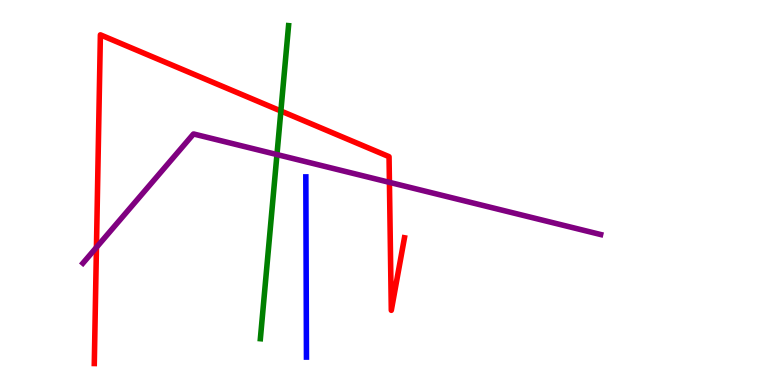[{'lines': ['blue', 'red'], 'intersections': []}, {'lines': ['green', 'red'], 'intersections': [{'x': 3.62, 'y': 7.12}]}, {'lines': ['purple', 'red'], 'intersections': [{'x': 1.24, 'y': 3.57}, {'x': 5.02, 'y': 5.26}]}, {'lines': ['blue', 'green'], 'intersections': []}, {'lines': ['blue', 'purple'], 'intersections': []}, {'lines': ['green', 'purple'], 'intersections': [{'x': 3.57, 'y': 5.99}]}]